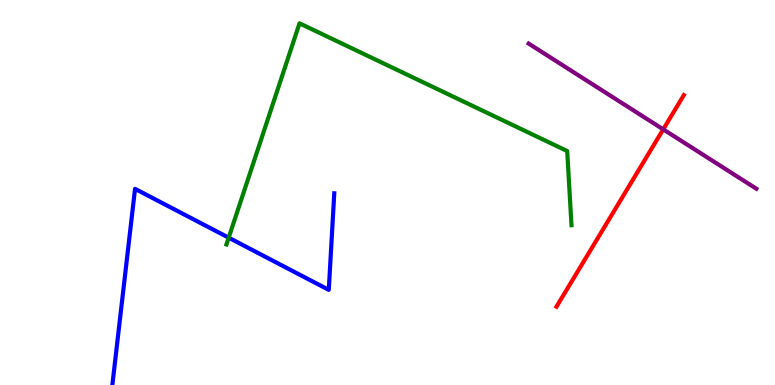[{'lines': ['blue', 'red'], 'intersections': []}, {'lines': ['green', 'red'], 'intersections': []}, {'lines': ['purple', 'red'], 'intersections': [{'x': 8.56, 'y': 6.64}]}, {'lines': ['blue', 'green'], 'intersections': [{'x': 2.95, 'y': 3.83}]}, {'lines': ['blue', 'purple'], 'intersections': []}, {'lines': ['green', 'purple'], 'intersections': []}]